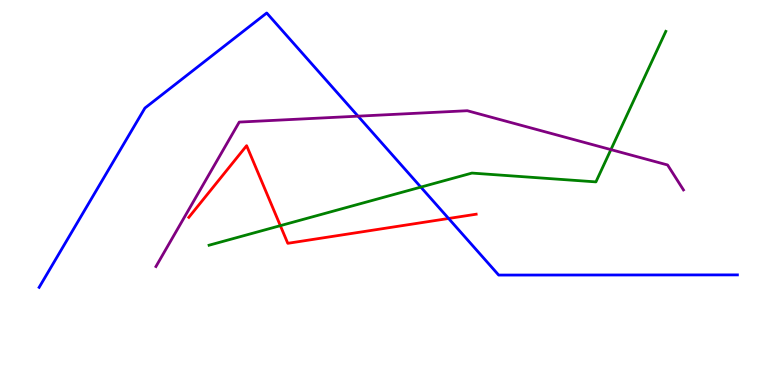[{'lines': ['blue', 'red'], 'intersections': [{'x': 5.79, 'y': 4.33}]}, {'lines': ['green', 'red'], 'intersections': [{'x': 3.62, 'y': 4.14}]}, {'lines': ['purple', 'red'], 'intersections': []}, {'lines': ['blue', 'green'], 'intersections': [{'x': 5.43, 'y': 5.14}]}, {'lines': ['blue', 'purple'], 'intersections': [{'x': 4.62, 'y': 6.98}]}, {'lines': ['green', 'purple'], 'intersections': [{'x': 7.88, 'y': 6.11}]}]